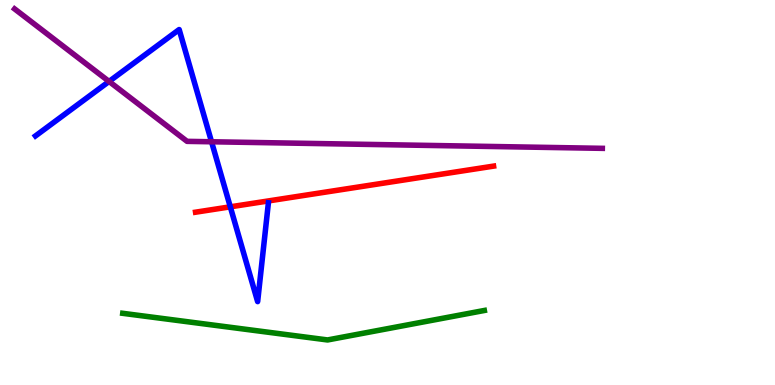[{'lines': ['blue', 'red'], 'intersections': [{'x': 2.97, 'y': 4.63}]}, {'lines': ['green', 'red'], 'intersections': []}, {'lines': ['purple', 'red'], 'intersections': []}, {'lines': ['blue', 'green'], 'intersections': []}, {'lines': ['blue', 'purple'], 'intersections': [{'x': 1.41, 'y': 7.88}, {'x': 2.73, 'y': 6.32}]}, {'lines': ['green', 'purple'], 'intersections': []}]